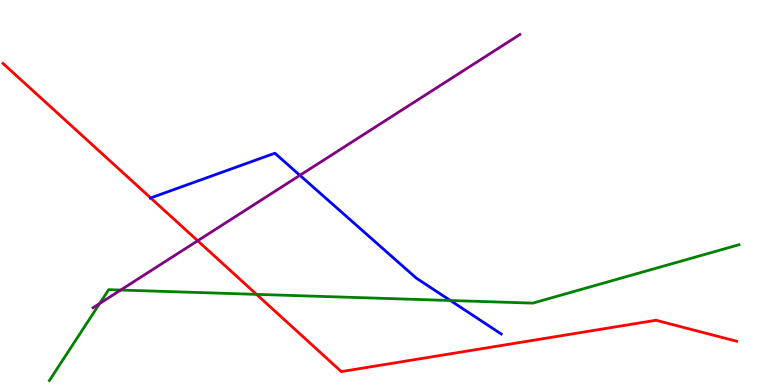[{'lines': ['blue', 'red'], 'intersections': [{'x': 1.94, 'y': 4.86}]}, {'lines': ['green', 'red'], 'intersections': [{'x': 3.31, 'y': 2.35}]}, {'lines': ['purple', 'red'], 'intersections': [{'x': 2.55, 'y': 3.75}]}, {'lines': ['blue', 'green'], 'intersections': [{'x': 5.81, 'y': 2.19}]}, {'lines': ['blue', 'purple'], 'intersections': [{'x': 3.87, 'y': 5.45}]}, {'lines': ['green', 'purple'], 'intersections': [{'x': 1.29, 'y': 2.12}, {'x': 1.56, 'y': 2.47}]}]